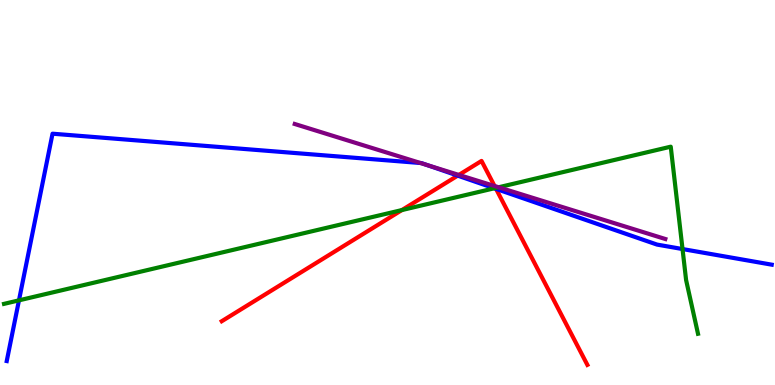[{'lines': ['blue', 'red'], 'intersections': [{'x': 5.91, 'y': 5.44}, {'x': 6.4, 'y': 5.09}]}, {'lines': ['green', 'red'], 'intersections': [{'x': 5.19, 'y': 4.54}, {'x': 6.39, 'y': 5.12}]}, {'lines': ['purple', 'red'], 'intersections': [{'x': 5.92, 'y': 5.46}, {'x': 6.38, 'y': 5.17}]}, {'lines': ['blue', 'green'], 'intersections': [{'x': 0.245, 'y': 2.2}, {'x': 6.38, 'y': 5.11}, {'x': 8.81, 'y': 3.53}]}, {'lines': ['blue', 'purple'], 'intersections': [{'x': 5.43, 'y': 5.77}, {'x': 5.52, 'y': 5.71}]}, {'lines': ['green', 'purple'], 'intersections': [{'x': 6.43, 'y': 5.14}]}]